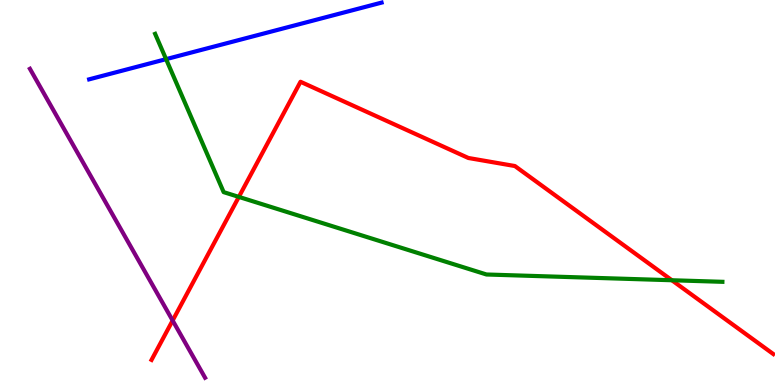[{'lines': ['blue', 'red'], 'intersections': []}, {'lines': ['green', 'red'], 'intersections': [{'x': 3.08, 'y': 4.89}, {'x': 8.67, 'y': 2.72}]}, {'lines': ['purple', 'red'], 'intersections': [{'x': 2.23, 'y': 1.68}]}, {'lines': ['blue', 'green'], 'intersections': [{'x': 2.14, 'y': 8.46}]}, {'lines': ['blue', 'purple'], 'intersections': []}, {'lines': ['green', 'purple'], 'intersections': []}]